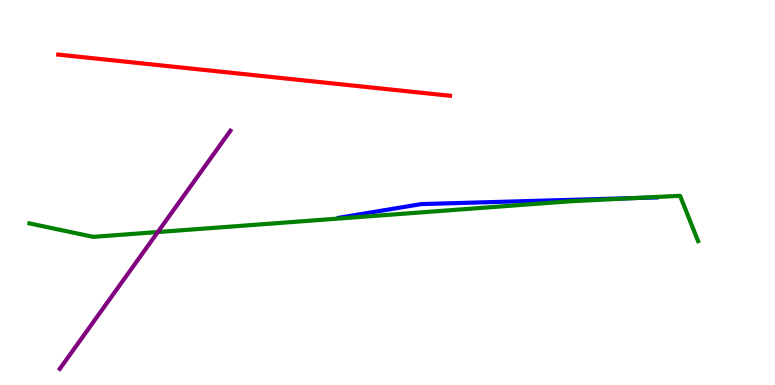[{'lines': ['blue', 'red'], 'intersections': []}, {'lines': ['green', 'red'], 'intersections': []}, {'lines': ['purple', 'red'], 'intersections': []}, {'lines': ['blue', 'green'], 'intersections': [{'x': 8.19, 'y': 4.86}]}, {'lines': ['blue', 'purple'], 'intersections': []}, {'lines': ['green', 'purple'], 'intersections': [{'x': 2.04, 'y': 3.97}]}]